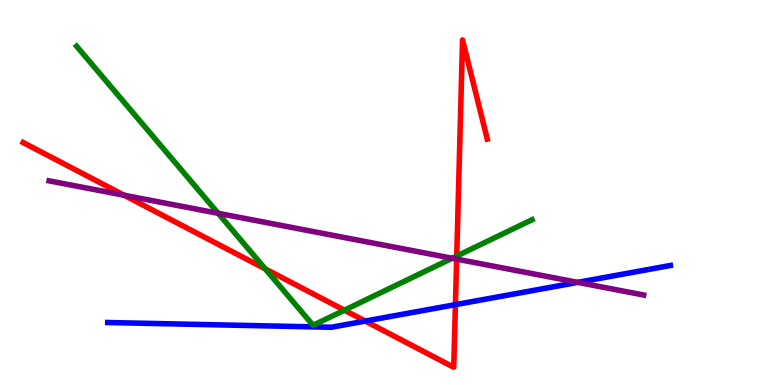[{'lines': ['blue', 'red'], 'intersections': [{'x': 4.71, 'y': 1.66}, {'x': 5.88, 'y': 2.09}]}, {'lines': ['green', 'red'], 'intersections': [{'x': 3.42, 'y': 3.02}, {'x': 4.44, 'y': 1.94}, {'x': 5.89, 'y': 3.35}]}, {'lines': ['purple', 'red'], 'intersections': [{'x': 1.6, 'y': 4.93}, {'x': 5.89, 'y': 3.27}]}, {'lines': ['blue', 'green'], 'intersections': []}, {'lines': ['blue', 'purple'], 'intersections': [{'x': 7.46, 'y': 2.67}]}, {'lines': ['green', 'purple'], 'intersections': [{'x': 2.82, 'y': 4.46}, {'x': 5.83, 'y': 3.29}]}]